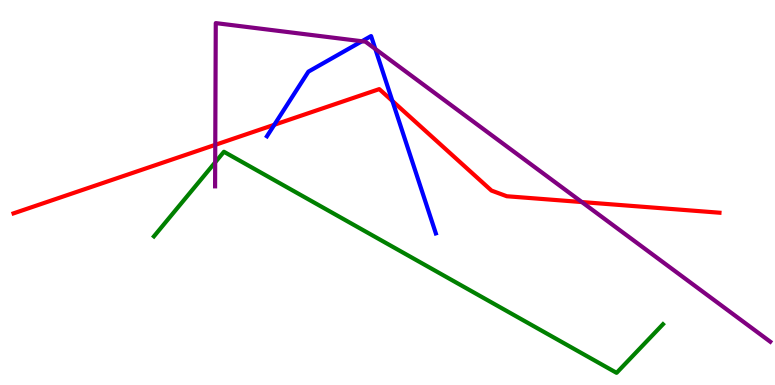[{'lines': ['blue', 'red'], 'intersections': [{'x': 3.54, 'y': 6.76}, {'x': 5.06, 'y': 7.38}]}, {'lines': ['green', 'red'], 'intersections': []}, {'lines': ['purple', 'red'], 'intersections': [{'x': 2.78, 'y': 6.24}, {'x': 7.51, 'y': 4.75}]}, {'lines': ['blue', 'green'], 'intersections': []}, {'lines': ['blue', 'purple'], 'intersections': [{'x': 4.67, 'y': 8.93}, {'x': 4.84, 'y': 8.73}]}, {'lines': ['green', 'purple'], 'intersections': [{'x': 2.78, 'y': 5.78}]}]